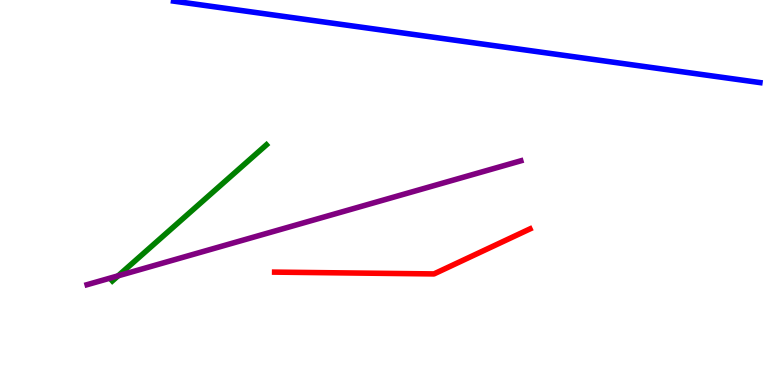[{'lines': ['blue', 'red'], 'intersections': []}, {'lines': ['green', 'red'], 'intersections': []}, {'lines': ['purple', 'red'], 'intersections': []}, {'lines': ['blue', 'green'], 'intersections': []}, {'lines': ['blue', 'purple'], 'intersections': []}, {'lines': ['green', 'purple'], 'intersections': [{'x': 1.52, 'y': 2.84}]}]